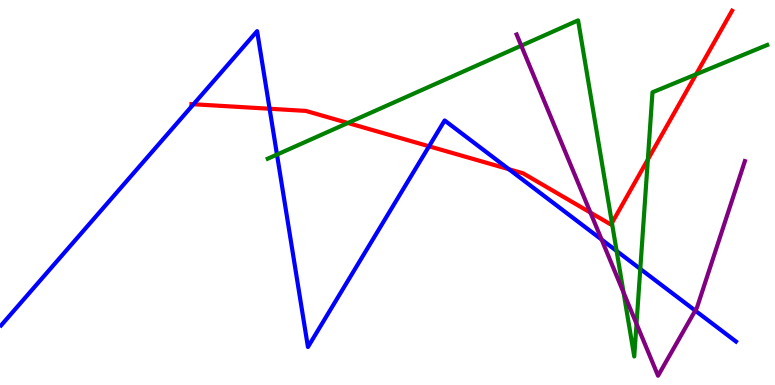[{'lines': ['blue', 'red'], 'intersections': [{'x': 2.5, 'y': 7.29}, {'x': 3.48, 'y': 7.18}, {'x': 5.54, 'y': 6.2}, {'x': 6.57, 'y': 5.6}]}, {'lines': ['green', 'red'], 'intersections': [{'x': 4.49, 'y': 6.81}, {'x': 7.9, 'y': 4.21}, {'x': 8.36, 'y': 5.86}, {'x': 8.98, 'y': 8.07}]}, {'lines': ['purple', 'red'], 'intersections': [{'x': 7.62, 'y': 4.48}]}, {'lines': ['blue', 'green'], 'intersections': [{'x': 3.57, 'y': 5.99}, {'x': 7.96, 'y': 3.48}, {'x': 8.26, 'y': 3.02}]}, {'lines': ['blue', 'purple'], 'intersections': [{'x': 7.76, 'y': 3.78}, {'x': 8.97, 'y': 1.93}]}, {'lines': ['green', 'purple'], 'intersections': [{'x': 6.73, 'y': 8.81}, {'x': 8.05, 'y': 2.4}, {'x': 8.21, 'y': 1.59}]}]